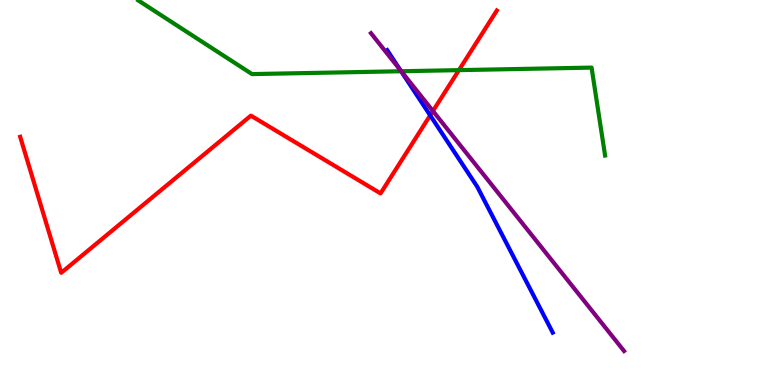[{'lines': ['blue', 'red'], 'intersections': [{'x': 5.55, 'y': 7.0}]}, {'lines': ['green', 'red'], 'intersections': [{'x': 5.92, 'y': 8.18}]}, {'lines': ['purple', 'red'], 'intersections': [{'x': 5.59, 'y': 7.12}]}, {'lines': ['blue', 'green'], 'intersections': [{'x': 5.18, 'y': 8.15}]}, {'lines': ['blue', 'purple'], 'intersections': [{'x': 5.16, 'y': 8.18}]}, {'lines': ['green', 'purple'], 'intersections': [{'x': 5.18, 'y': 8.15}]}]